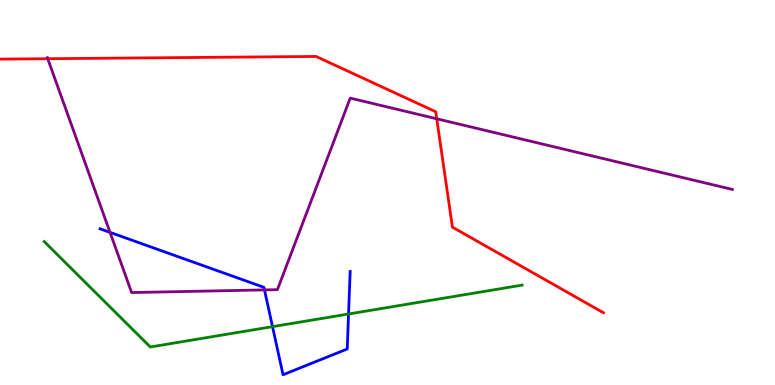[{'lines': ['blue', 'red'], 'intersections': []}, {'lines': ['green', 'red'], 'intersections': []}, {'lines': ['purple', 'red'], 'intersections': [{'x': 0.616, 'y': 8.47}, {'x': 5.64, 'y': 6.91}]}, {'lines': ['blue', 'green'], 'intersections': [{'x': 3.52, 'y': 1.52}, {'x': 4.5, 'y': 1.84}]}, {'lines': ['blue', 'purple'], 'intersections': [{'x': 1.42, 'y': 3.96}, {'x': 3.41, 'y': 2.47}]}, {'lines': ['green', 'purple'], 'intersections': []}]